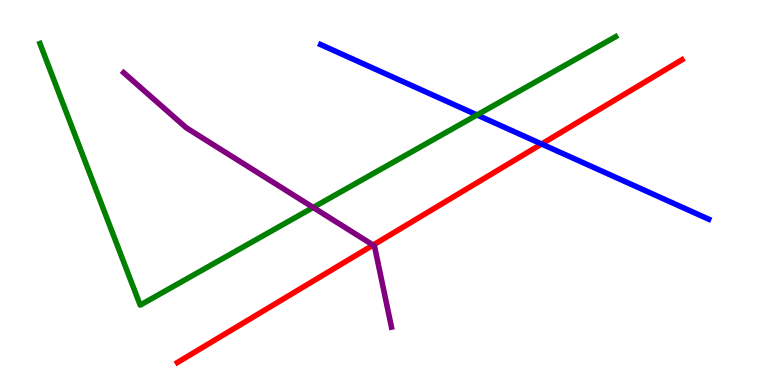[{'lines': ['blue', 'red'], 'intersections': [{'x': 6.99, 'y': 6.26}]}, {'lines': ['green', 'red'], 'intersections': []}, {'lines': ['purple', 'red'], 'intersections': [{'x': 4.81, 'y': 3.63}]}, {'lines': ['blue', 'green'], 'intersections': [{'x': 6.16, 'y': 7.01}]}, {'lines': ['blue', 'purple'], 'intersections': []}, {'lines': ['green', 'purple'], 'intersections': [{'x': 4.04, 'y': 4.61}]}]